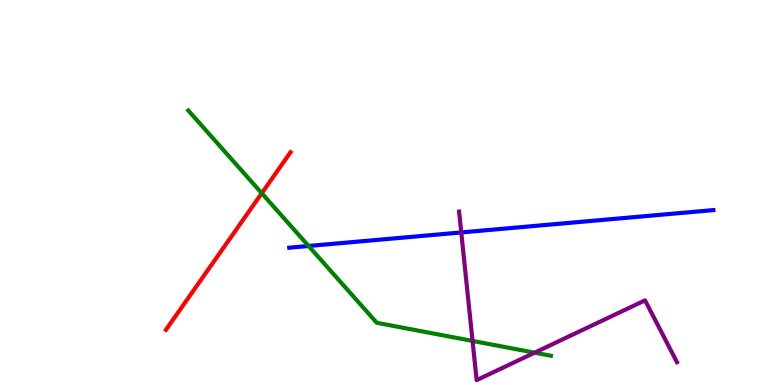[{'lines': ['blue', 'red'], 'intersections': []}, {'lines': ['green', 'red'], 'intersections': [{'x': 3.38, 'y': 4.98}]}, {'lines': ['purple', 'red'], 'intersections': []}, {'lines': ['blue', 'green'], 'intersections': [{'x': 3.98, 'y': 3.61}]}, {'lines': ['blue', 'purple'], 'intersections': [{'x': 5.95, 'y': 3.96}]}, {'lines': ['green', 'purple'], 'intersections': [{'x': 6.1, 'y': 1.14}, {'x': 6.9, 'y': 0.84}]}]